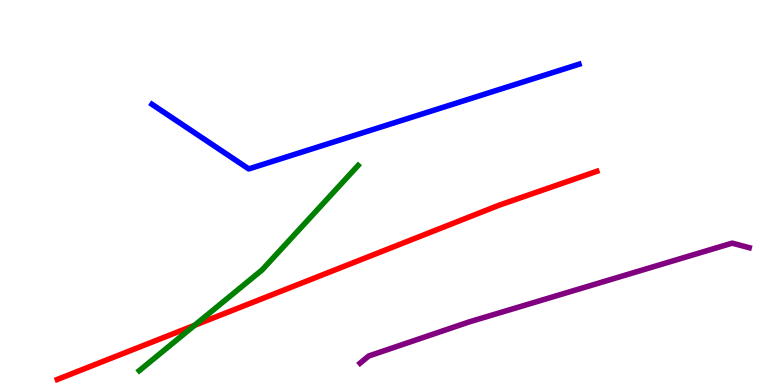[{'lines': ['blue', 'red'], 'intersections': []}, {'lines': ['green', 'red'], 'intersections': [{'x': 2.51, 'y': 1.55}]}, {'lines': ['purple', 'red'], 'intersections': []}, {'lines': ['blue', 'green'], 'intersections': []}, {'lines': ['blue', 'purple'], 'intersections': []}, {'lines': ['green', 'purple'], 'intersections': []}]